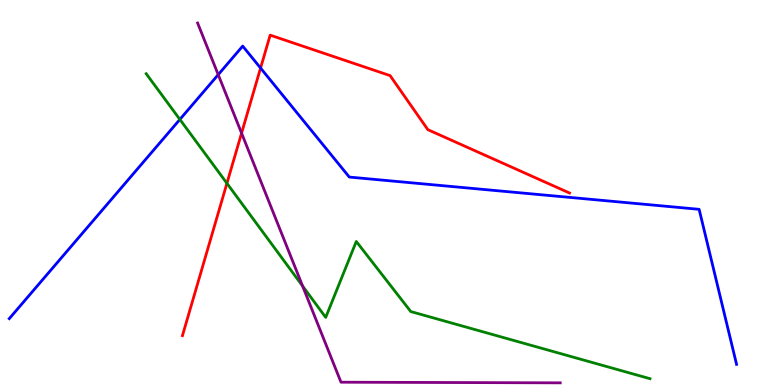[{'lines': ['blue', 'red'], 'intersections': [{'x': 3.36, 'y': 8.23}]}, {'lines': ['green', 'red'], 'intersections': [{'x': 2.93, 'y': 5.24}]}, {'lines': ['purple', 'red'], 'intersections': [{'x': 3.12, 'y': 6.54}]}, {'lines': ['blue', 'green'], 'intersections': [{'x': 2.32, 'y': 6.9}]}, {'lines': ['blue', 'purple'], 'intersections': [{'x': 2.82, 'y': 8.06}]}, {'lines': ['green', 'purple'], 'intersections': [{'x': 3.9, 'y': 2.57}]}]